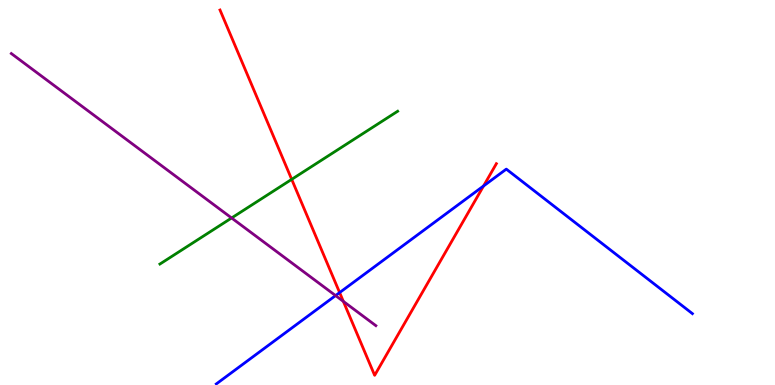[{'lines': ['blue', 'red'], 'intersections': [{'x': 4.38, 'y': 2.4}, {'x': 6.24, 'y': 5.17}]}, {'lines': ['green', 'red'], 'intersections': [{'x': 3.76, 'y': 5.34}]}, {'lines': ['purple', 'red'], 'intersections': [{'x': 4.43, 'y': 2.17}]}, {'lines': ['blue', 'green'], 'intersections': []}, {'lines': ['blue', 'purple'], 'intersections': [{'x': 4.33, 'y': 2.32}]}, {'lines': ['green', 'purple'], 'intersections': [{'x': 2.99, 'y': 4.34}]}]